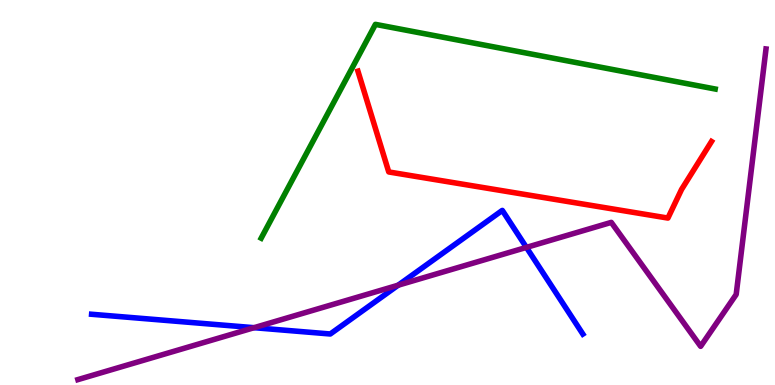[{'lines': ['blue', 'red'], 'intersections': []}, {'lines': ['green', 'red'], 'intersections': []}, {'lines': ['purple', 'red'], 'intersections': []}, {'lines': ['blue', 'green'], 'intersections': []}, {'lines': ['blue', 'purple'], 'intersections': [{'x': 3.28, 'y': 1.49}, {'x': 5.14, 'y': 2.59}, {'x': 6.79, 'y': 3.57}]}, {'lines': ['green', 'purple'], 'intersections': []}]